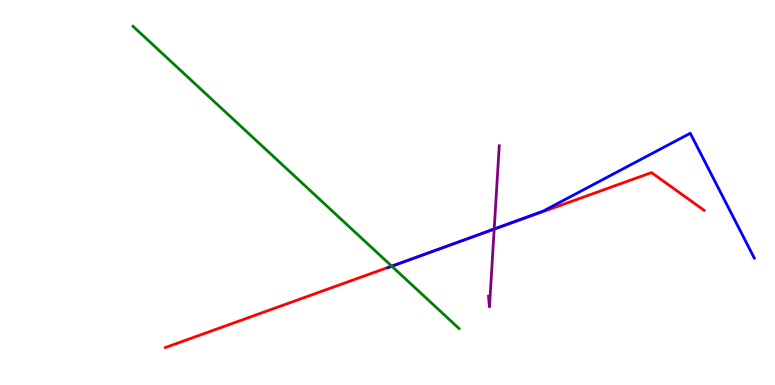[{'lines': ['blue', 'red'], 'intersections': [{'x': 5.69, 'y': 3.55}]}, {'lines': ['green', 'red'], 'intersections': [{'x': 5.05, 'y': 3.09}]}, {'lines': ['purple', 'red'], 'intersections': [{'x': 6.38, 'y': 4.05}]}, {'lines': ['blue', 'green'], 'intersections': [{'x': 5.06, 'y': 3.08}]}, {'lines': ['blue', 'purple'], 'intersections': [{'x': 6.38, 'y': 4.05}]}, {'lines': ['green', 'purple'], 'intersections': []}]